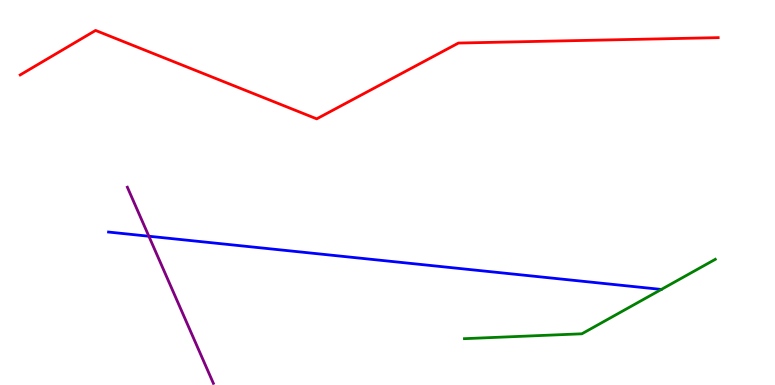[{'lines': ['blue', 'red'], 'intersections': []}, {'lines': ['green', 'red'], 'intersections': []}, {'lines': ['purple', 'red'], 'intersections': []}, {'lines': ['blue', 'green'], 'intersections': []}, {'lines': ['blue', 'purple'], 'intersections': [{'x': 1.92, 'y': 3.86}]}, {'lines': ['green', 'purple'], 'intersections': []}]